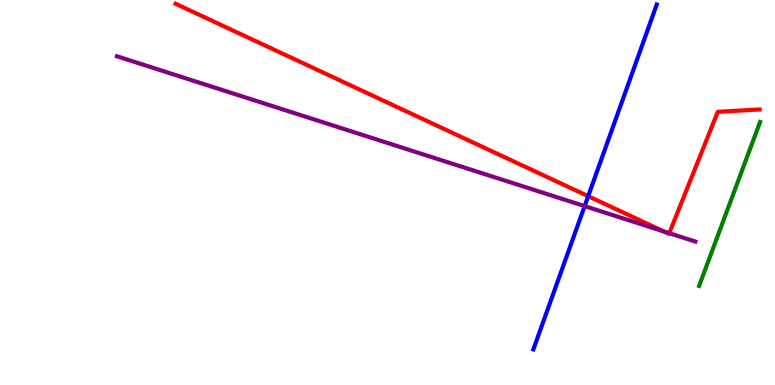[{'lines': ['blue', 'red'], 'intersections': [{'x': 7.59, 'y': 4.9}]}, {'lines': ['green', 'red'], 'intersections': []}, {'lines': ['purple', 'red'], 'intersections': [{'x': 8.56, 'y': 3.99}, {'x': 8.64, 'y': 3.94}]}, {'lines': ['blue', 'green'], 'intersections': []}, {'lines': ['blue', 'purple'], 'intersections': [{'x': 7.54, 'y': 4.65}]}, {'lines': ['green', 'purple'], 'intersections': []}]